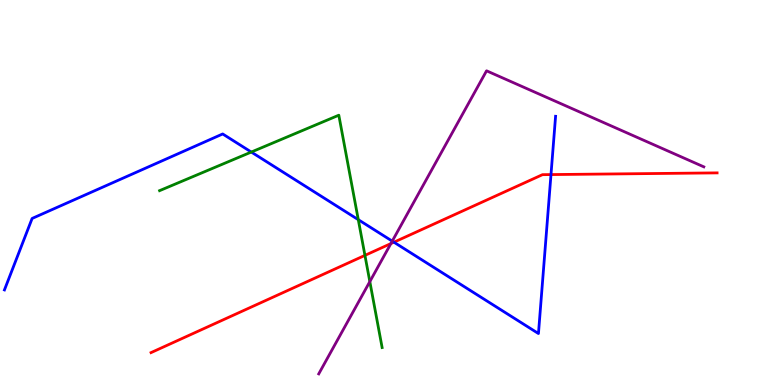[{'lines': ['blue', 'red'], 'intersections': [{'x': 5.08, 'y': 3.71}, {'x': 7.11, 'y': 5.47}]}, {'lines': ['green', 'red'], 'intersections': [{'x': 4.71, 'y': 3.37}]}, {'lines': ['purple', 'red'], 'intersections': [{'x': 5.04, 'y': 3.67}]}, {'lines': ['blue', 'green'], 'intersections': [{'x': 3.24, 'y': 6.05}, {'x': 4.62, 'y': 4.29}]}, {'lines': ['blue', 'purple'], 'intersections': [{'x': 5.06, 'y': 3.74}]}, {'lines': ['green', 'purple'], 'intersections': [{'x': 4.77, 'y': 2.69}]}]